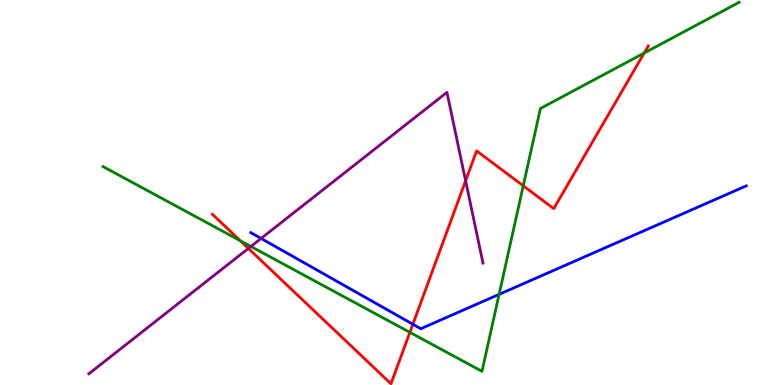[{'lines': ['blue', 'red'], 'intersections': [{'x': 5.33, 'y': 1.58}]}, {'lines': ['green', 'red'], 'intersections': [{'x': 3.1, 'y': 3.75}, {'x': 5.29, 'y': 1.37}, {'x': 6.75, 'y': 5.17}, {'x': 8.31, 'y': 8.62}]}, {'lines': ['purple', 'red'], 'intersections': [{'x': 3.2, 'y': 3.55}, {'x': 6.01, 'y': 5.3}]}, {'lines': ['blue', 'green'], 'intersections': [{'x': 6.44, 'y': 2.35}]}, {'lines': ['blue', 'purple'], 'intersections': [{'x': 3.37, 'y': 3.81}]}, {'lines': ['green', 'purple'], 'intersections': [{'x': 3.24, 'y': 3.6}]}]